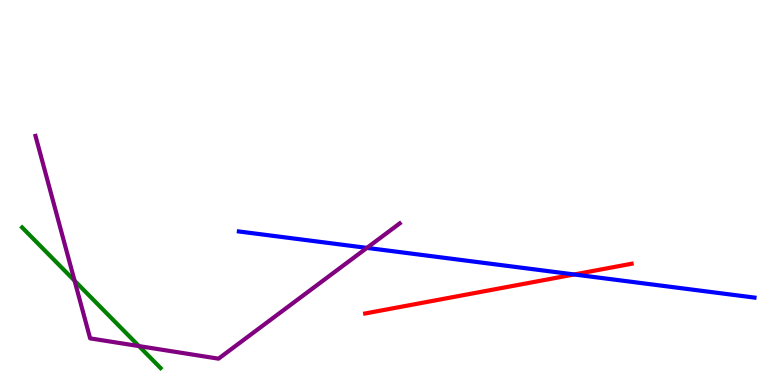[{'lines': ['blue', 'red'], 'intersections': [{'x': 7.41, 'y': 2.87}]}, {'lines': ['green', 'red'], 'intersections': []}, {'lines': ['purple', 'red'], 'intersections': []}, {'lines': ['blue', 'green'], 'intersections': []}, {'lines': ['blue', 'purple'], 'intersections': [{'x': 4.73, 'y': 3.56}]}, {'lines': ['green', 'purple'], 'intersections': [{'x': 0.962, 'y': 2.71}, {'x': 1.79, 'y': 1.01}]}]